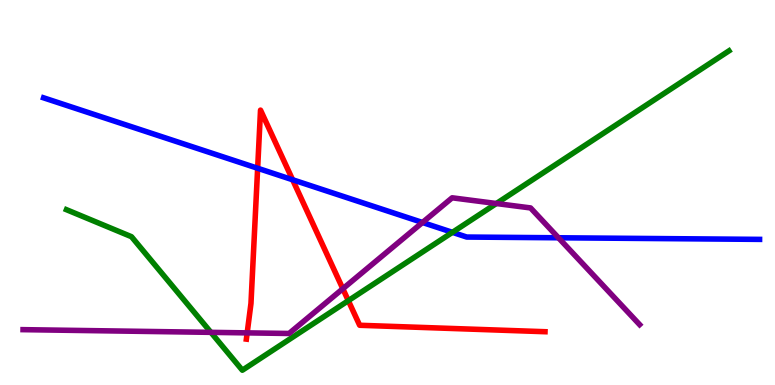[{'lines': ['blue', 'red'], 'intersections': [{'x': 3.32, 'y': 5.63}, {'x': 3.78, 'y': 5.33}]}, {'lines': ['green', 'red'], 'intersections': [{'x': 4.49, 'y': 2.19}]}, {'lines': ['purple', 'red'], 'intersections': [{'x': 3.19, 'y': 1.35}, {'x': 4.42, 'y': 2.5}]}, {'lines': ['blue', 'green'], 'intersections': [{'x': 5.84, 'y': 3.97}]}, {'lines': ['blue', 'purple'], 'intersections': [{'x': 5.45, 'y': 4.22}, {'x': 7.21, 'y': 3.82}]}, {'lines': ['green', 'purple'], 'intersections': [{'x': 2.72, 'y': 1.37}, {'x': 6.4, 'y': 4.71}]}]